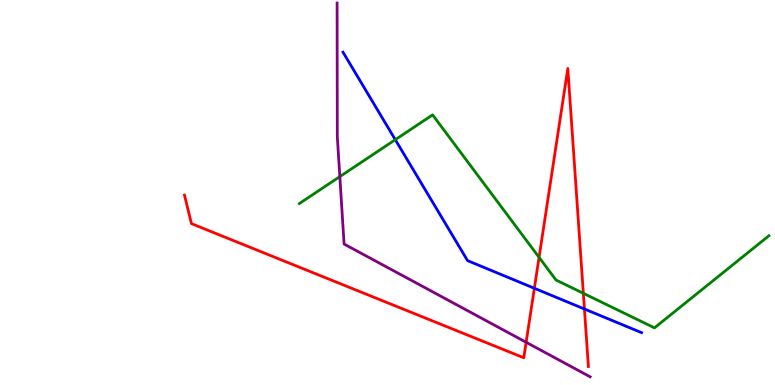[{'lines': ['blue', 'red'], 'intersections': [{'x': 6.9, 'y': 2.51}, {'x': 7.54, 'y': 1.97}]}, {'lines': ['green', 'red'], 'intersections': [{'x': 6.96, 'y': 3.32}, {'x': 7.53, 'y': 2.38}]}, {'lines': ['purple', 'red'], 'intersections': [{'x': 6.79, 'y': 1.11}]}, {'lines': ['blue', 'green'], 'intersections': [{'x': 5.1, 'y': 6.37}]}, {'lines': ['blue', 'purple'], 'intersections': []}, {'lines': ['green', 'purple'], 'intersections': [{'x': 4.38, 'y': 5.41}]}]